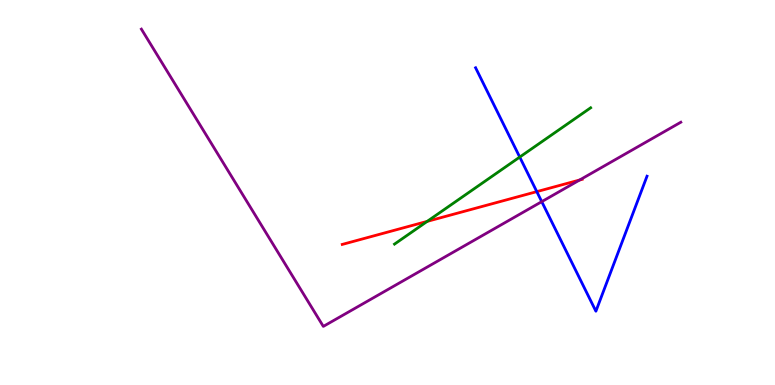[{'lines': ['blue', 'red'], 'intersections': [{'x': 6.93, 'y': 5.02}]}, {'lines': ['green', 'red'], 'intersections': [{'x': 5.51, 'y': 4.25}]}, {'lines': ['purple', 'red'], 'intersections': [{'x': 7.48, 'y': 5.32}]}, {'lines': ['blue', 'green'], 'intersections': [{'x': 6.71, 'y': 5.92}]}, {'lines': ['blue', 'purple'], 'intersections': [{'x': 6.99, 'y': 4.76}]}, {'lines': ['green', 'purple'], 'intersections': []}]